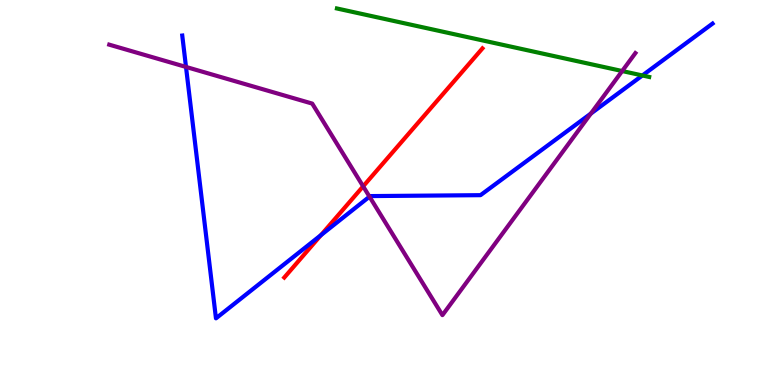[{'lines': ['blue', 'red'], 'intersections': [{'x': 4.14, 'y': 3.89}]}, {'lines': ['green', 'red'], 'intersections': []}, {'lines': ['purple', 'red'], 'intersections': [{'x': 4.69, 'y': 5.16}]}, {'lines': ['blue', 'green'], 'intersections': [{'x': 8.29, 'y': 8.04}]}, {'lines': ['blue', 'purple'], 'intersections': [{'x': 2.4, 'y': 8.26}, {'x': 4.77, 'y': 4.89}, {'x': 7.62, 'y': 7.05}]}, {'lines': ['green', 'purple'], 'intersections': [{'x': 8.03, 'y': 8.15}]}]